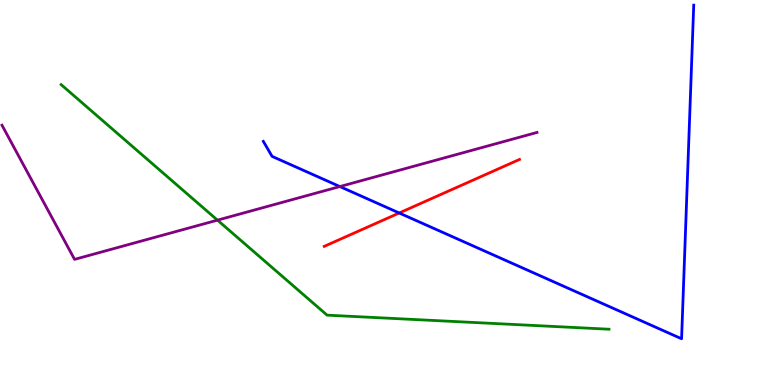[{'lines': ['blue', 'red'], 'intersections': [{'x': 5.15, 'y': 4.47}]}, {'lines': ['green', 'red'], 'intersections': []}, {'lines': ['purple', 'red'], 'intersections': []}, {'lines': ['blue', 'green'], 'intersections': []}, {'lines': ['blue', 'purple'], 'intersections': [{'x': 4.39, 'y': 5.15}]}, {'lines': ['green', 'purple'], 'intersections': [{'x': 2.81, 'y': 4.28}]}]